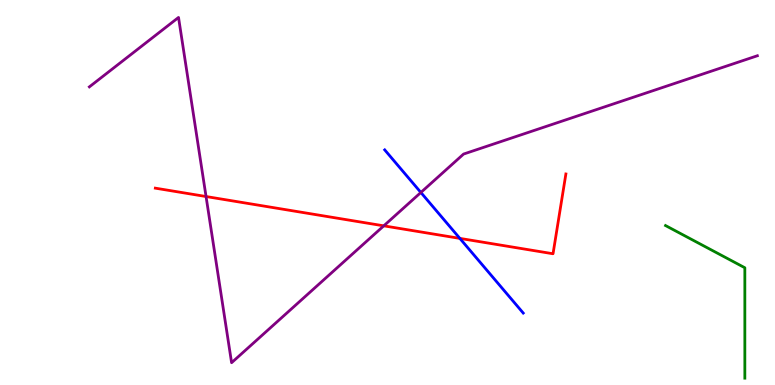[{'lines': ['blue', 'red'], 'intersections': [{'x': 5.93, 'y': 3.81}]}, {'lines': ['green', 'red'], 'intersections': []}, {'lines': ['purple', 'red'], 'intersections': [{'x': 2.66, 'y': 4.9}, {'x': 4.95, 'y': 4.13}]}, {'lines': ['blue', 'green'], 'intersections': []}, {'lines': ['blue', 'purple'], 'intersections': [{'x': 5.43, 'y': 5.0}]}, {'lines': ['green', 'purple'], 'intersections': []}]